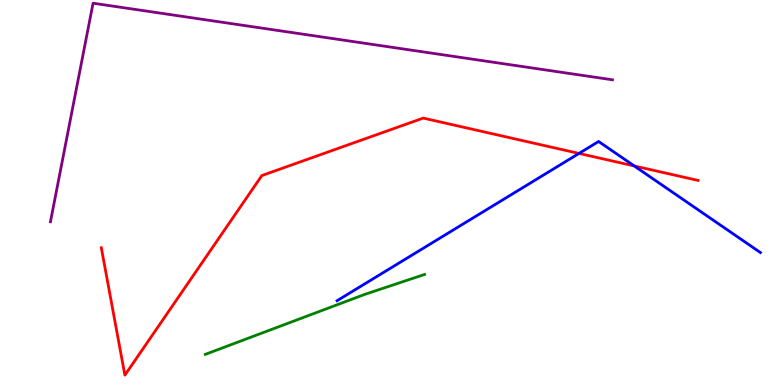[{'lines': ['blue', 'red'], 'intersections': [{'x': 7.47, 'y': 6.01}, {'x': 8.18, 'y': 5.69}]}, {'lines': ['green', 'red'], 'intersections': []}, {'lines': ['purple', 'red'], 'intersections': []}, {'lines': ['blue', 'green'], 'intersections': []}, {'lines': ['blue', 'purple'], 'intersections': []}, {'lines': ['green', 'purple'], 'intersections': []}]